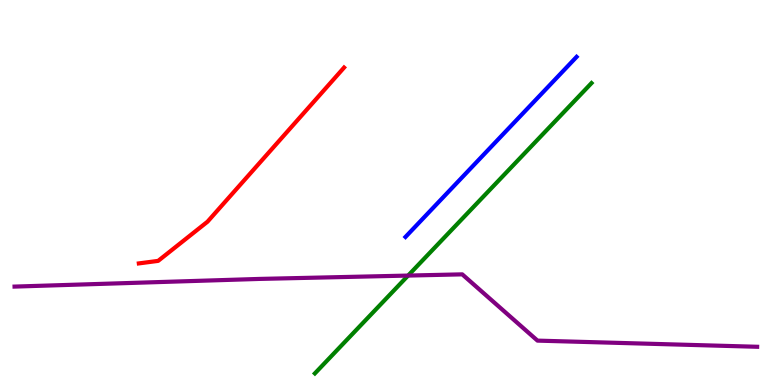[{'lines': ['blue', 'red'], 'intersections': []}, {'lines': ['green', 'red'], 'intersections': []}, {'lines': ['purple', 'red'], 'intersections': []}, {'lines': ['blue', 'green'], 'intersections': []}, {'lines': ['blue', 'purple'], 'intersections': []}, {'lines': ['green', 'purple'], 'intersections': [{'x': 5.27, 'y': 2.84}]}]